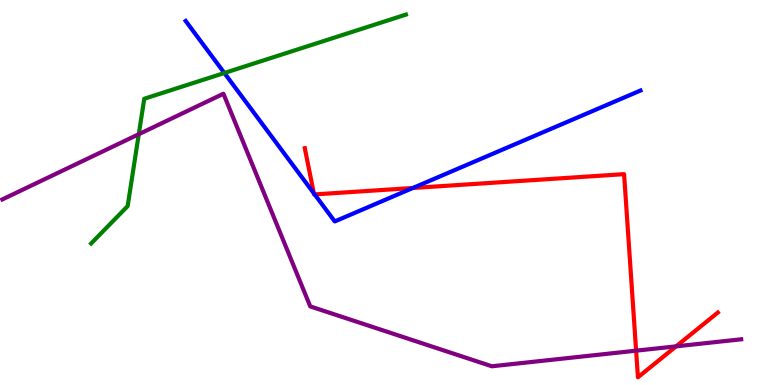[{'lines': ['blue', 'red'], 'intersections': [{'x': 4.05, 'y': 4.98}, {'x': 4.06, 'y': 4.95}, {'x': 5.33, 'y': 5.12}]}, {'lines': ['green', 'red'], 'intersections': []}, {'lines': ['purple', 'red'], 'intersections': [{'x': 8.21, 'y': 0.892}, {'x': 8.72, 'y': 1.0}]}, {'lines': ['blue', 'green'], 'intersections': [{'x': 2.9, 'y': 8.1}]}, {'lines': ['blue', 'purple'], 'intersections': []}, {'lines': ['green', 'purple'], 'intersections': [{'x': 1.79, 'y': 6.51}]}]